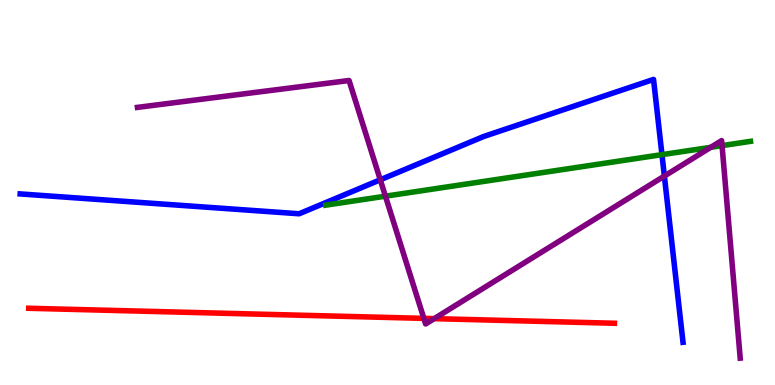[{'lines': ['blue', 'red'], 'intersections': []}, {'lines': ['green', 'red'], 'intersections': []}, {'lines': ['purple', 'red'], 'intersections': [{'x': 5.47, 'y': 1.73}, {'x': 5.6, 'y': 1.72}]}, {'lines': ['blue', 'green'], 'intersections': [{'x': 8.54, 'y': 5.98}]}, {'lines': ['blue', 'purple'], 'intersections': [{'x': 4.91, 'y': 5.33}, {'x': 8.57, 'y': 5.43}]}, {'lines': ['green', 'purple'], 'intersections': [{'x': 4.97, 'y': 4.9}, {'x': 9.17, 'y': 6.17}, {'x': 9.32, 'y': 6.22}]}]